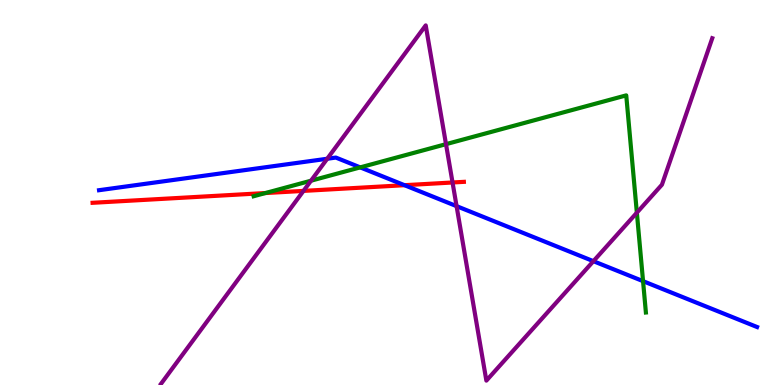[{'lines': ['blue', 'red'], 'intersections': [{'x': 5.22, 'y': 5.19}]}, {'lines': ['green', 'red'], 'intersections': [{'x': 3.42, 'y': 4.99}]}, {'lines': ['purple', 'red'], 'intersections': [{'x': 3.92, 'y': 5.04}, {'x': 5.84, 'y': 5.26}]}, {'lines': ['blue', 'green'], 'intersections': [{'x': 4.65, 'y': 5.65}, {'x': 8.3, 'y': 2.7}]}, {'lines': ['blue', 'purple'], 'intersections': [{'x': 4.22, 'y': 5.88}, {'x': 5.89, 'y': 4.65}, {'x': 7.66, 'y': 3.22}]}, {'lines': ['green', 'purple'], 'intersections': [{'x': 4.01, 'y': 5.31}, {'x': 5.75, 'y': 6.26}, {'x': 8.22, 'y': 4.48}]}]